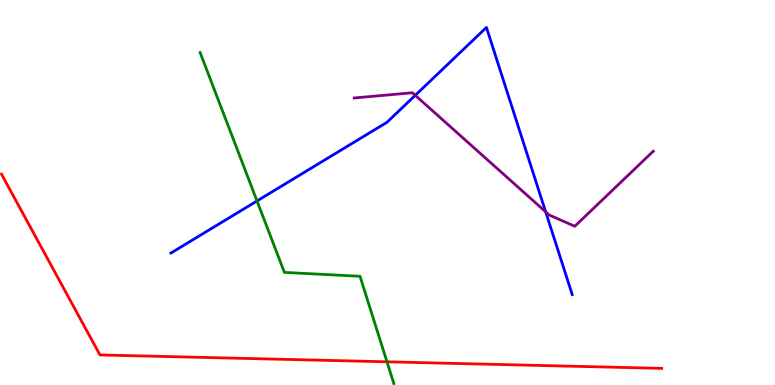[{'lines': ['blue', 'red'], 'intersections': []}, {'lines': ['green', 'red'], 'intersections': [{'x': 4.99, 'y': 0.603}]}, {'lines': ['purple', 'red'], 'intersections': []}, {'lines': ['blue', 'green'], 'intersections': [{'x': 3.32, 'y': 4.78}]}, {'lines': ['blue', 'purple'], 'intersections': [{'x': 5.36, 'y': 7.52}, {'x': 7.04, 'y': 4.5}]}, {'lines': ['green', 'purple'], 'intersections': []}]